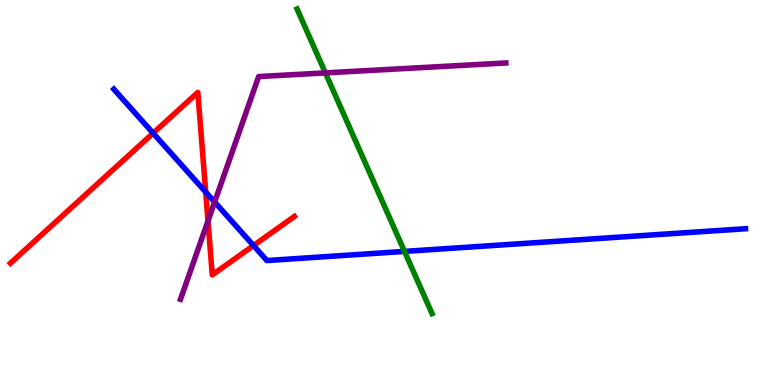[{'lines': ['blue', 'red'], 'intersections': [{'x': 1.98, 'y': 6.54}, {'x': 2.65, 'y': 5.01}, {'x': 3.27, 'y': 3.62}]}, {'lines': ['green', 'red'], 'intersections': []}, {'lines': ['purple', 'red'], 'intersections': [{'x': 2.68, 'y': 4.26}]}, {'lines': ['blue', 'green'], 'intersections': [{'x': 5.22, 'y': 3.47}]}, {'lines': ['blue', 'purple'], 'intersections': [{'x': 2.77, 'y': 4.75}]}, {'lines': ['green', 'purple'], 'intersections': [{'x': 4.2, 'y': 8.11}]}]